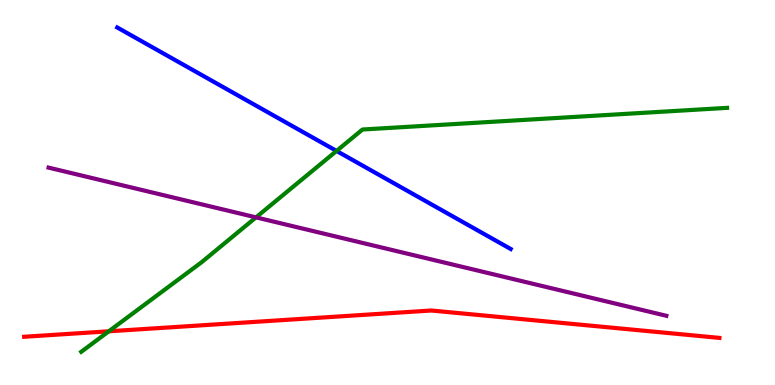[{'lines': ['blue', 'red'], 'intersections': []}, {'lines': ['green', 'red'], 'intersections': [{'x': 1.4, 'y': 1.39}]}, {'lines': ['purple', 'red'], 'intersections': []}, {'lines': ['blue', 'green'], 'intersections': [{'x': 4.34, 'y': 6.08}]}, {'lines': ['blue', 'purple'], 'intersections': []}, {'lines': ['green', 'purple'], 'intersections': [{'x': 3.3, 'y': 4.35}]}]